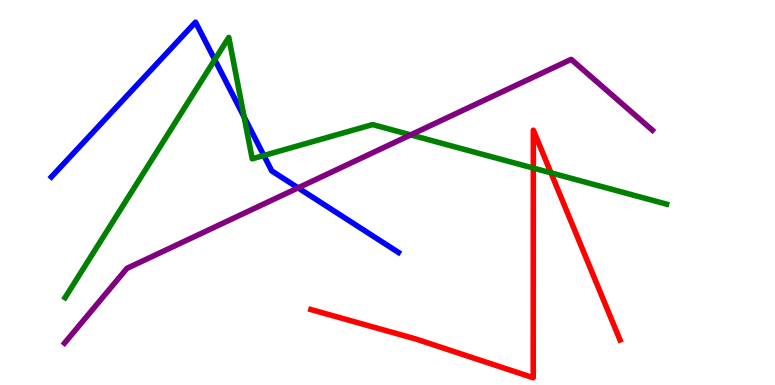[{'lines': ['blue', 'red'], 'intersections': []}, {'lines': ['green', 'red'], 'intersections': [{'x': 6.88, 'y': 5.63}, {'x': 7.11, 'y': 5.51}]}, {'lines': ['purple', 'red'], 'intersections': []}, {'lines': ['blue', 'green'], 'intersections': [{'x': 2.77, 'y': 8.45}, {'x': 3.15, 'y': 6.96}, {'x': 3.4, 'y': 5.96}]}, {'lines': ['blue', 'purple'], 'intersections': [{'x': 3.85, 'y': 5.12}]}, {'lines': ['green', 'purple'], 'intersections': [{'x': 5.3, 'y': 6.5}]}]